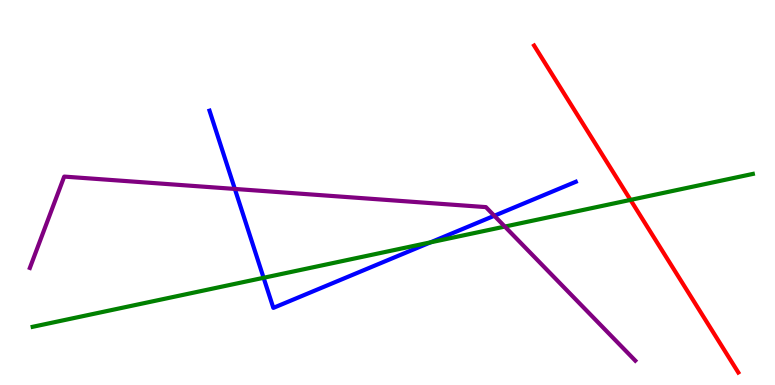[{'lines': ['blue', 'red'], 'intersections': []}, {'lines': ['green', 'red'], 'intersections': [{'x': 8.14, 'y': 4.81}]}, {'lines': ['purple', 'red'], 'intersections': []}, {'lines': ['blue', 'green'], 'intersections': [{'x': 3.4, 'y': 2.78}, {'x': 5.56, 'y': 3.71}]}, {'lines': ['blue', 'purple'], 'intersections': [{'x': 3.03, 'y': 5.09}, {'x': 6.38, 'y': 4.4}]}, {'lines': ['green', 'purple'], 'intersections': [{'x': 6.51, 'y': 4.11}]}]